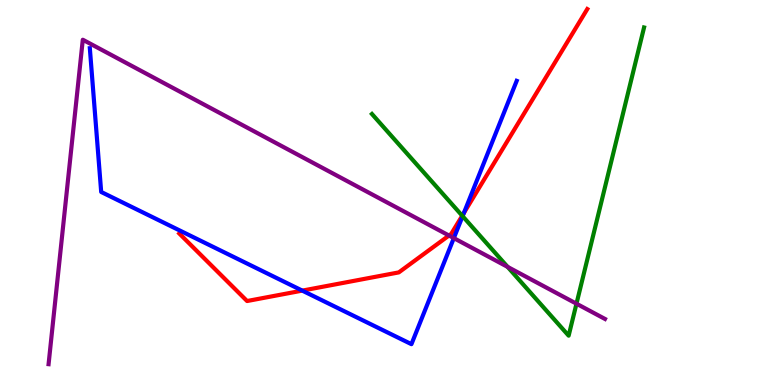[{'lines': ['blue', 'red'], 'intersections': [{'x': 3.9, 'y': 2.45}, {'x': 5.99, 'y': 4.47}]}, {'lines': ['green', 'red'], 'intersections': [{'x': 5.96, 'y': 4.4}]}, {'lines': ['purple', 'red'], 'intersections': [{'x': 5.79, 'y': 3.88}]}, {'lines': ['blue', 'green'], 'intersections': [{'x': 5.97, 'y': 4.39}]}, {'lines': ['blue', 'purple'], 'intersections': [{'x': 5.86, 'y': 3.81}]}, {'lines': ['green', 'purple'], 'intersections': [{'x': 6.55, 'y': 3.07}, {'x': 7.44, 'y': 2.11}]}]